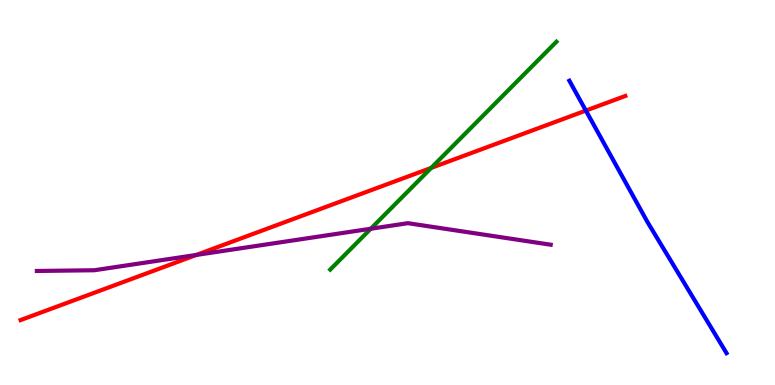[{'lines': ['blue', 'red'], 'intersections': [{'x': 7.56, 'y': 7.13}]}, {'lines': ['green', 'red'], 'intersections': [{'x': 5.56, 'y': 5.64}]}, {'lines': ['purple', 'red'], 'intersections': [{'x': 2.53, 'y': 3.38}]}, {'lines': ['blue', 'green'], 'intersections': []}, {'lines': ['blue', 'purple'], 'intersections': []}, {'lines': ['green', 'purple'], 'intersections': [{'x': 4.78, 'y': 4.06}]}]